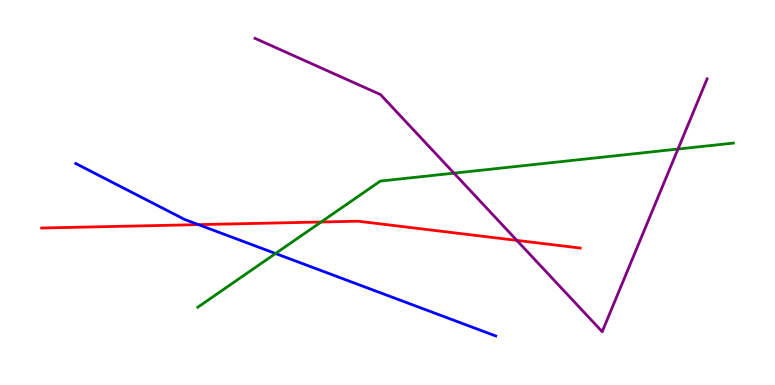[{'lines': ['blue', 'red'], 'intersections': [{'x': 2.56, 'y': 4.17}]}, {'lines': ['green', 'red'], 'intersections': [{'x': 4.14, 'y': 4.23}]}, {'lines': ['purple', 'red'], 'intersections': [{'x': 6.67, 'y': 3.76}]}, {'lines': ['blue', 'green'], 'intersections': [{'x': 3.56, 'y': 3.42}]}, {'lines': ['blue', 'purple'], 'intersections': []}, {'lines': ['green', 'purple'], 'intersections': [{'x': 5.86, 'y': 5.5}, {'x': 8.75, 'y': 6.13}]}]